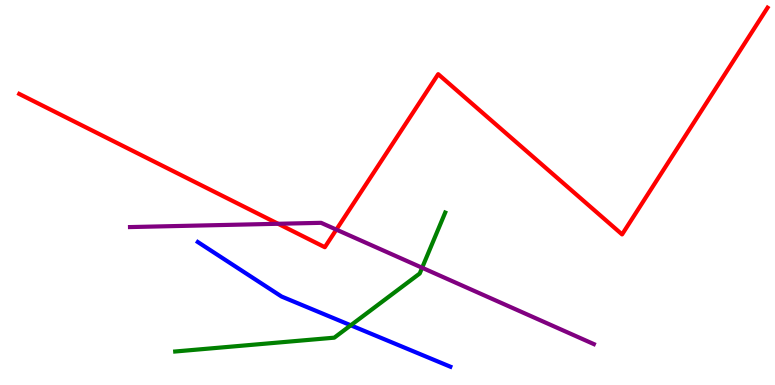[{'lines': ['blue', 'red'], 'intersections': []}, {'lines': ['green', 'red'], 'intersections': []}, {'lines': ['purple', 'red'], 'intersections': [{'x': 3.59, 'y': 4.19}, {'x': 4.34, 'y': 4.04}]}, {'lines': ['blue', 'green'], 'intersections': [{'x': 4.53, 'y': 1.55}]}, {'lines': ['blue', 'purple'], 'intersections': []}, {'lines': ['green', 'purple'], 'intersections': [{'x': 5.45, 'y': 3.05}]}]